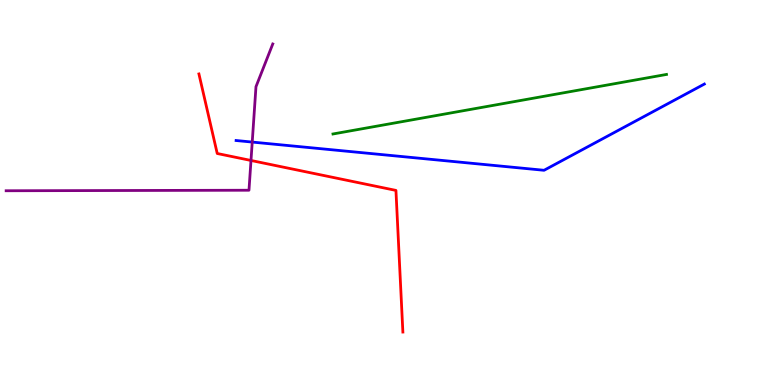[{'lines': ['blue', 'red'], 'intersections': []}, {'lines': ['green', 'red'], 'intersections': []}, {'lines': ['purple', 'red'], 'intersections': [{'x': 3.24, 'y': 5.83}]}, {'lines': ['blue', 'green'], 'intersections': []}, {'lines': ['blue', 'purple'], 'intersections': [{'x': 3.25, 'y': 6.31}]}, {'lines': ['green', 'purple'], 'intersections': []}]